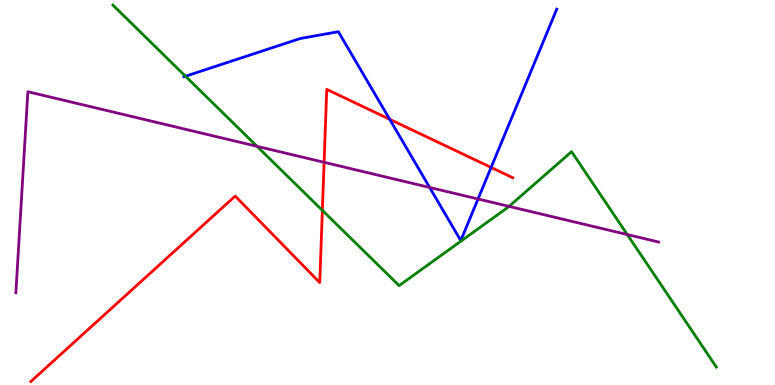[{'lines': ['blue', 'red'], 'intersections': [{'x': 5.03, 'y': 6.9}, {'x': 6.34, 'y': 5.65}]}, {'lines': ['green', 'red'], 'intersections': [{'x': 4.16, 'y': 4.54}]}, {'lines': ['purple', 'red'], 'intersections': [{'x': 4.18, 'y': 5.78}]}, {'lines': ['blue', 'green'], 'intersections': [{'x': 2.39, 'y': 8.02}]}, {'lines': ['blue', 'purple'], 'intersections': [{'x': 5.54, 'y': 5.13}, {'x': 6.17, 'y': 4.83}]}, {'lines': ['green', 'purple'], 'intersections': [{'x': 3.32, 'y': 6.2}, {'x': 6.57, 'y': 4.64}, {'x': 8.09, 'y': 3.91}]}]